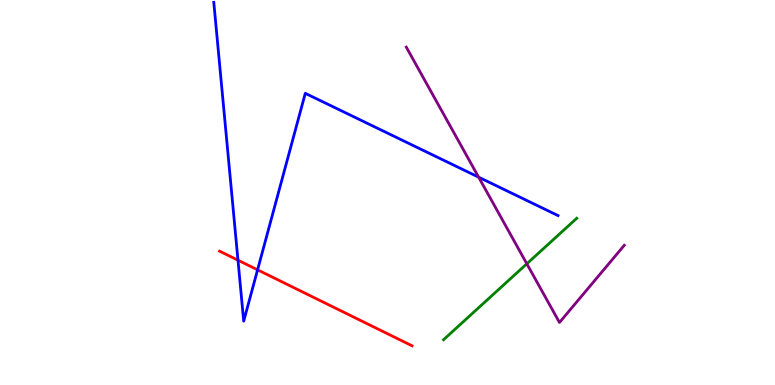[{'lines': ['blue', 'red'], 'intersections': [{'x': 3.07, 'y': 3.24}, {'x': 3.32, 'y': 2.99}]}, {'lines': ['green', 'red'], 'intersections': []}, {'lines': ['purple', 'red'], 'intersections': []}, {'lines': ['blue', 'green'], 'intersections': []}, {'lines': ['blue', 'purple'], 'intersections': [{'x': 6.18, 'y': 5.4}]}, {'lines': ['green', 'purple'], 'intersections': [{'x': 6.8, 'y': 3.15}]}]